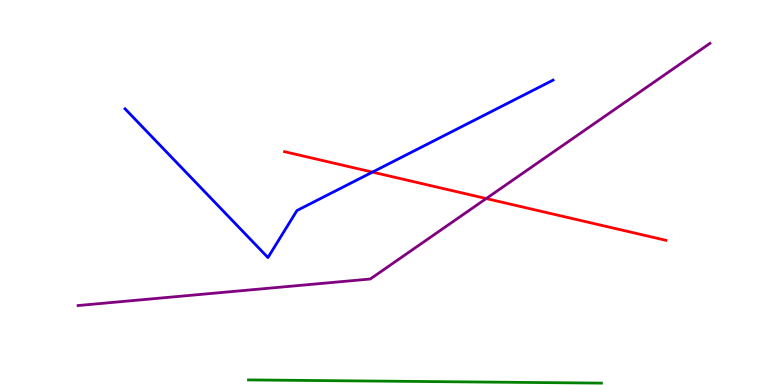[{'lines': ['blue', 'red'], 'intersections': [{'x': 4.81, 'y': 5.53}]}, {'lines': ['green', 'red'], 'intersections': []}, {'lines': ['purple', 'red'], 'intersections': [{'x': 6.27, 'y': 4.84}]}, {'lines': ['blue', 'green'], 'intersections': []}, {'lines': ['blue', 'purple'], 'intersections': []}, {'lines': ['green', 'purple'], 'intersections': []}]